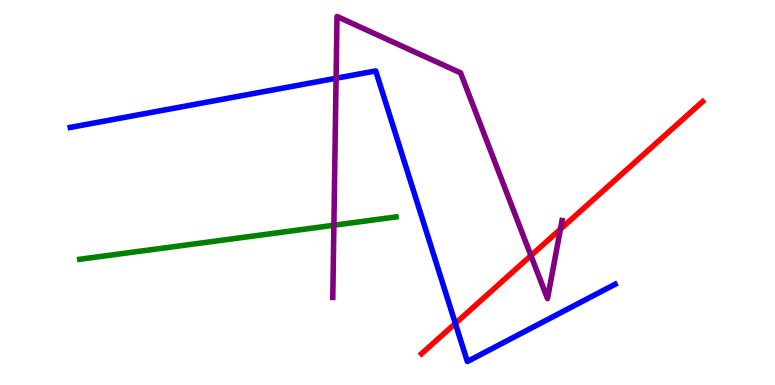[{'lines': ['blue', 'red'], 'intersections': [{'x': 5.88, 'y': 1.6}]}, {'lines': ['green', 'red'], 'intersections': []}, {'lines': ['purple', 'red'], 'intersections': [{'x': 6.85, 'y': 3.36}, {'x': 7.23, 'y': 4.05}]}, {'lines': ['blue', 'green'], 'intersections': []}, {'lines': ['blue', 'purple'], 'intersections': [{'x': 4.34, 'y': 7.97}]}, {'lines': ['green', 'purple'], 'intersections': [{'x': 4.31, 'y': 4.15}]}]